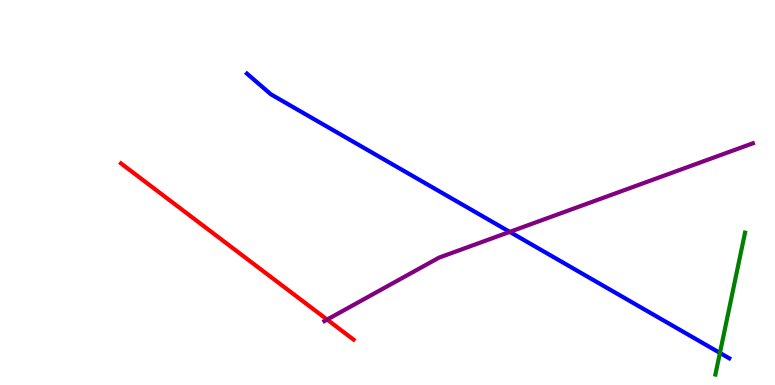[{'lines': ['blue', 'red'], 'intersections': []}, {'lines': ['green', 'red'], 'intersections': []}, {'lines': ['purple', 'red'], 'intersections': [{'x': 4.22, 'y': 1.7}]}, {'lines': ['blue', 'green'], 'intersections': [{'x': 9.29, 'y': 0.833}]}, {'lines': ['blue', 'purple'], 'intersections': [{'x': 6.58, 'y': 3.98}]}, {'lines': ['green', 'purple'], 'intersections': []}]